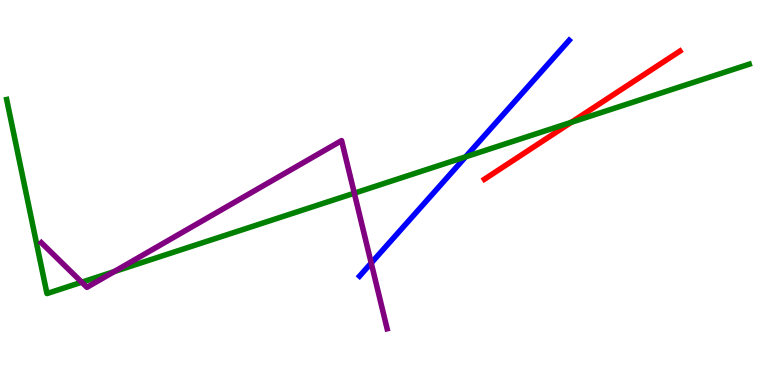[{'lines': ['blue', 'red'], 'intersections': []}, {'lines': ['green', 'red'], 'intersections': [{'x': 7.37, 'y': 6.82}]}, {'lines': ['purple', 'red'], 'intersections': []}, {'lines': ['blue', 'green'], 'intersections': [{'x': 6.01, 'y': 5.93}]}, {'lines': ['blue', 'purple'], 'intersections': [{'x': 4.79, 'y': 3.17}]}, {'lines': ['green', 'purple'], 'intersections': [{'x': 1.05, 'y': 2.67}, {'x': 1.47, 'y': 2.95}, {'x': 4.57, 'y': 4.98}]}]